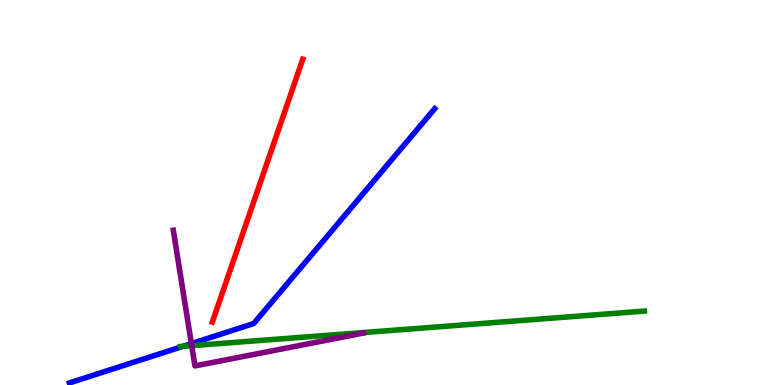[{'lines': ['blue', 'red'], 'intersections': []}, {'lines': ['green', 'red'], 'intersections': []}, {'lines': ['purple', 'red'], 'intersections': []}, {'lines': ['blue', 'green'], 'intersections': [{'x': 2.36, 'y': 1.0}]}, {'lines': ['blue', 'purple'], 'intersections': [{'x': 2.47, 'y': 1.07}]}, {'lines': ['green', 'purple'], 'intersections': [{'x': 2.47, 'y': 1.02}]}]